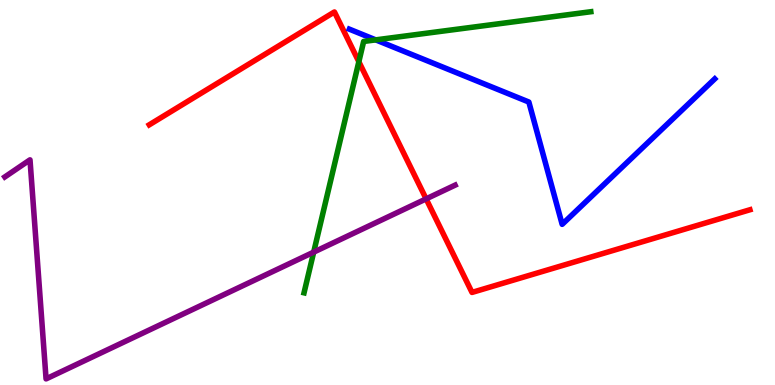[{'lines': ['blue', 'red'], 'intersections': []}, {'lines': ['green', 'red'], 'intersections': [{'x': 4.63, 'y': 8.4}]}, {'lines': ['purple', 'red'], 'intersections': [{'x': 5.5, 'y': 4.83}]}, {'lines': ['blue', 'green'], 'intersections': [{'x': 4.85, 'y': 8.96}]}, {'lines': ['blue', 'purple'], 'intersections': []}, {'lines': ['green', 'purple'], 'intersections': [{'x': 4.05, 'y': 3.45}]}]